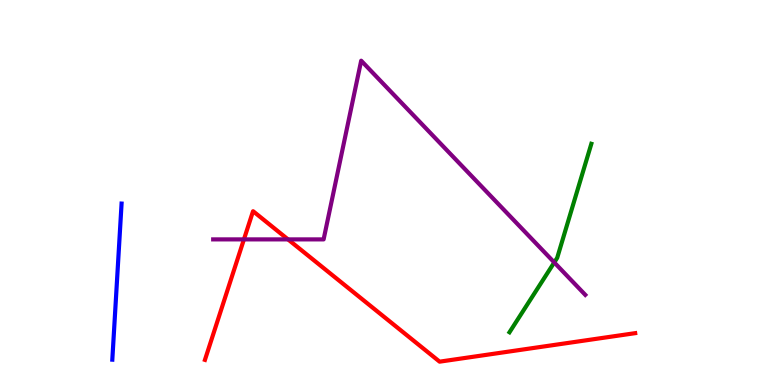[{'lines': ['blue', 'red'], 'intersections': []}, {'lines': ['green', 'red'], 'intersections': []}, {'lines': ['purple', 'red'], 'intersections': [{'x': 3.15, 'y': 3.78}, {'x': 3.72, 'y': 3.78}]}, {'lines': ['blue', 'green'], 'intersections': []}, {'lines': ['blue', 'purple'], 'intersections': []}, {'lines': ['green', 'purple'], 'intersections': [{'x': 7.15, 'y': 3.18}]}]